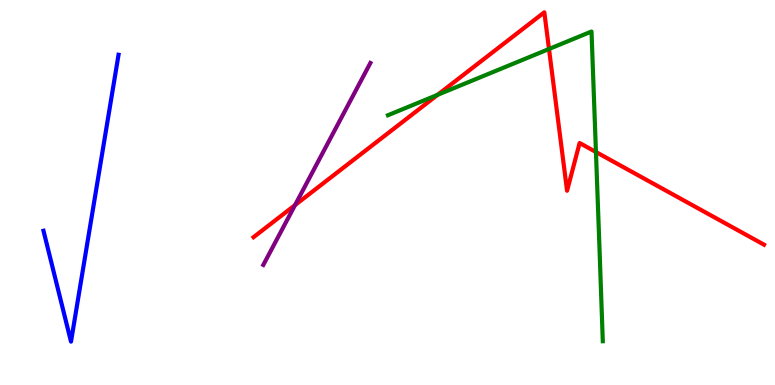[{'lines': ['blue', 'red'], 'intersections': []}, {'lines': ['green', 'red'], 'intersections': [{'x': 5.65, 'y': 7.54}, {'x': 7.08, 'y': 8.73}, {'x': 7.69, 'y': 6.05}]}, {'lines': ['purple', 'red'], 'intersections': [{'x': 3.81, 'y': 4.67}]}, {'lines': ['blue', 'green'], 'intersections': []}, {'lines': ['blue', 'purple'], 'intersections': []}, {'lines': ['green', 'purple'], 'intersections': []}]